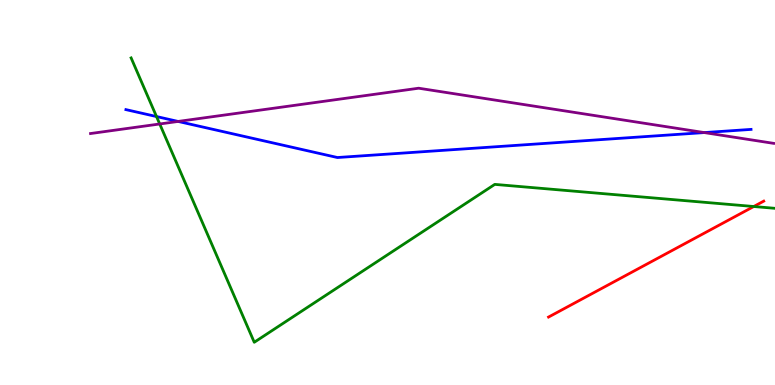[{'lines': ['blue', 'red'], 'intersections': []}, {'lines': ['green', 'red'], 'intersections': [{'x': 9.73, 'y': 4.64}]}, {'lines': ['purple', 'red'], 'intersections': []}, {'lines': ['blue', 'green'], 'intersections': [{'x': 2.02, 'y': 6.97}]}, {'lines': ['blue', 'purple'], 'intersections': [{'x': 2.3, 'y': 6.85}, {'x': 9.09, 'y': 6.56}]}, {'lines': ['green', 'purple'], 'intersections': [{'x': 2.06, 'y': 6.78}]}]